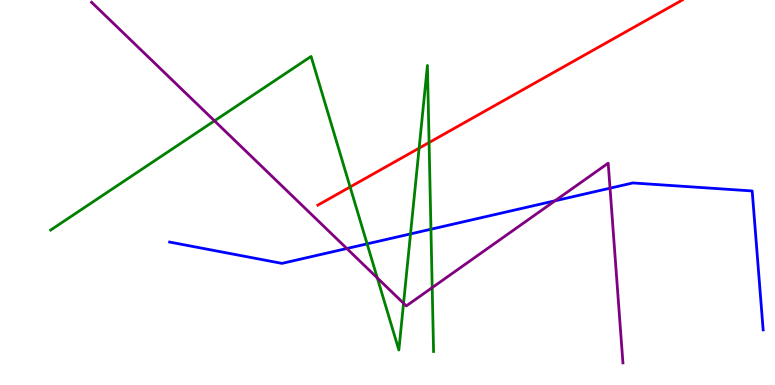[{'lines': ['blue', 'red'], 'intersections': []}, {'lines': ['green', 'red'], 'intersections': [{'x': 4.52, 'y': 5.14}, {'x': 5.41, 'y': 6.15}, {'x': 5.54, 'y': 6.3}]}, {'lines': ['purple', 'red'], 'intersections': []}, {'lines': ['blue', 'green'], 'intersections': [{'x': 4.74, 'y': 3.67}, {'x': 5.3, 'y': 3.92}, {'x': 5.56, 'y': 4.05}]}, {'lines': ['blue', 'purple'], 'intersections': [{'x': 4.47, 'y': 3.55}, {'x': 7.16, 'y': 4.78}, {'x': 7.87, 'y': 5.11}]}, {'lines': ['green', 'purple'], 'intersections': [{'x': 2.77, 'y': 6.86}, {'x': 4.87, 'y': 2.78}, {'x': 5.21, 'y': 2.12}, {'x': 5.58, 'y': 2.53}]}]